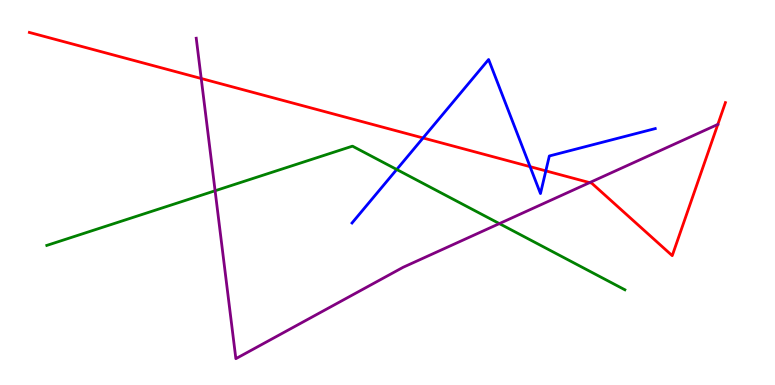[{'lines': ['blue', 'red'], 'intersections': [{'x': 5.46, 'y': 6.42}, {'x': 6.84, 'y': 5.67}, {'x': 7.04, 'y': 5.56}]}, {'lines': ['green', 'red'], 'intersections': []}, {'lines': ['purple', 'red'], 'intersections': [{'x': 2.6, 'y': 7.96}, {'x': 7.61, 'y': 5.26}, {'x': 9.26, 'y': 6.77}]}, {'lines': ['blue', 'green'], 'intersections': [{'x': 5.12, 'y': 5.6}]}, {'lines': ['blue', 'purple'], 'intersections': []}, {'lines': ['green', 'purple'], 'intersections': [{'x': 2.78, 'y': 5.05}, {'x': 6.44, 'y': 4.19}]}]